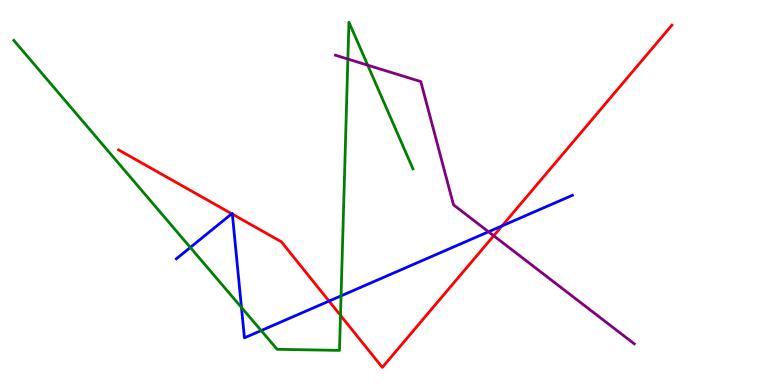[{'lines': ['blue', 'red'], 'intersections': [{'x': 2.99, 'y': 4.45}, {'x': 3.0, 'y': 4.44}, {'x': 4.25, 'y': 2.18}, {'x': 6.48, 'y': 4.13}]}, {'lines': ['green', 'red'], 'intersections': [{'x': 4.39, 'y': 1.81}]}, {'lines': ['purple', 'red'], 'intersections': [{'x': 6.37, 'y': 3.88}]}, {'lines': ['blue', 'green'], 'intersections': [{'x': 2.46, 'y': 3.57}, {'x': 3.12, 'y': 2.01}, {'x': 3.37, 'y': 1.41}, {'x': 4.4, 'y': 2.32}]}, {'lines': ['blue', 'purple'], 'intersections': [{'x': 6.3, 'y': 3.98}]}, {'lines': ['green', 'purple'], 'intersections': [{'x': 4.49, 'y': 8.47}, {'x': 4.74, 'y': 8.31}]}]